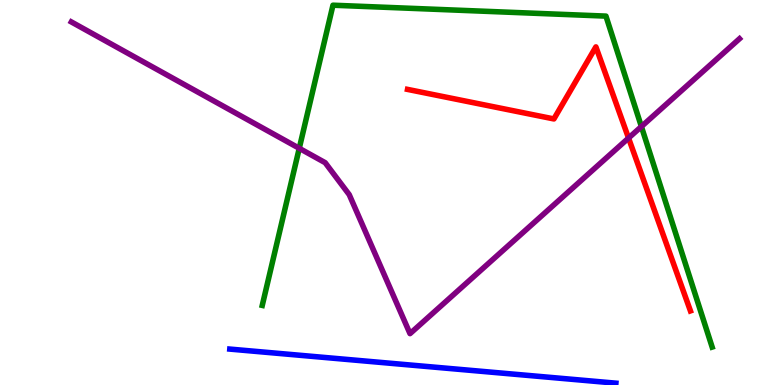[{'lines': ['blue', 'red'], 'intersections': []}, {'lines': ['green', 'red'], 'intersections': []}, {'lines': ['purple', 'red'], 'intersections': [{'x': 8.11, 'y': 6.41}]}, {'lines': ['blue', 'green'], 'intersections': []}, {'lines': ['blue', 'purple'], 'intersections': []}, {'lines': ['green', 'purple'], 'intersections': [{'x': 3.86, 'y': 6.15}, {'x': 8.28, 'y': 6.71}]}]